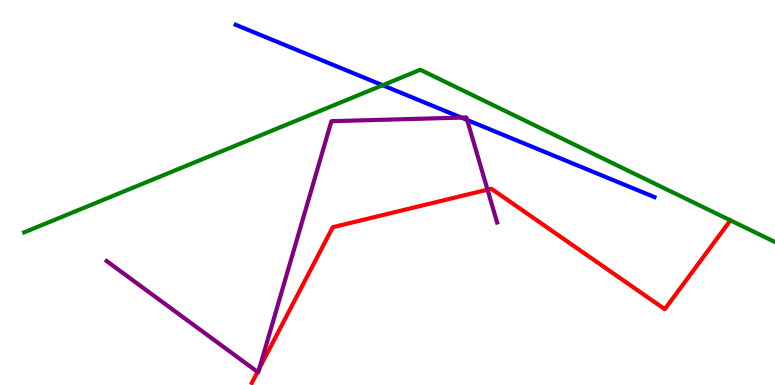[{'lines': ['blue', 'red'], 'intersections': []}, {'lines': ['green', 'red'], 'intersections': []}, {'lines': ['purple', 'red'], 'intersections': [{'x': 3.32, 'y': 0.341}, {'x': 3.35, 'y': 0.433}, {'x': 6.29, 'y': 5.07}]}, {'lines': ['blue', 'green'], 'intersections': [{'x': 4.94, 'y': 7.79}]}, {'lines': ['blue', 'purple'], 'intersections': [{'x': 5.95, 'y': 6.95}, {'x': 6.03, 'y': 6.88}]}, {'lines': ['green', 'purple'], 'intersections': []}]